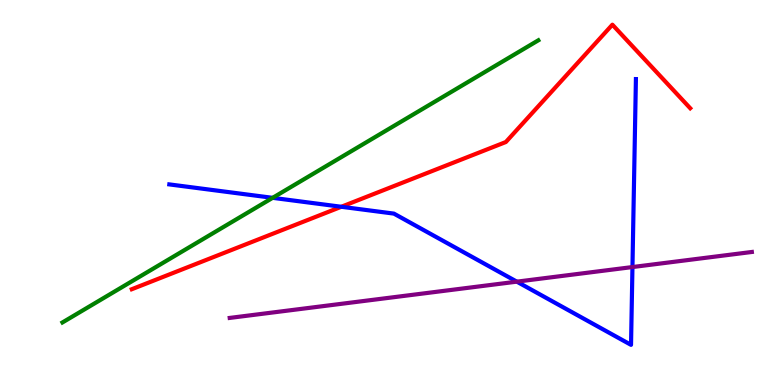[{'lines': ['blue', 'red'], 'intersections': [{'x': 4.4, 'y': 4.63}]}, {'lines': ['green', 'red'], 'intersections': []}, {'lines': ['purple', 'red'], 'intersections': []}, {'lines': ['blue', 'green'], 'intersections': [{'x': 3.52, 'y': 4.86}]}, {'lines': ['blue', 'purple'], 'intersections': [{'x': 6.67, 'y': 2.68}, {'x': 8.16, 'y': 3.06}]}, {'lines': ['green', 'purple'], 'intersections': []}]